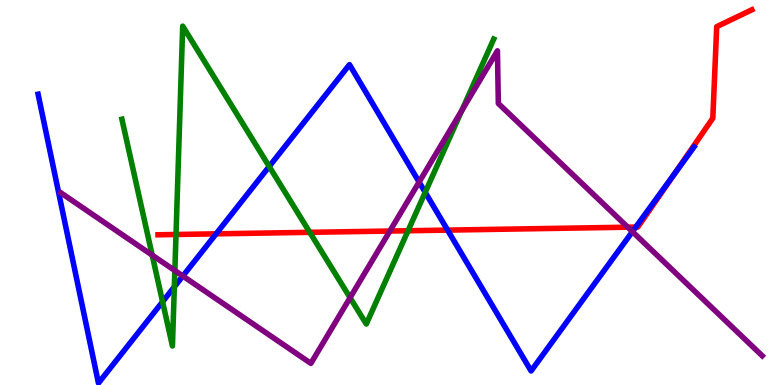[{'lines': ['blue', 'red'], 'intersections': [{'x': 2.79, 'y': 3.93}, {'x': 5.78, 'y': 4.02}, {'x': 8.2, 'y': 4.1}, {'x': 8.71, 'y': 5.49}]}, {'lines': ['green', 'red'], 'intersections': [{'x': 2.27, 'y': 3.91}, {'x': 4.0, 'y': 3.97}, {'x': 5.26, 'y': 4.01}]}, {'lines': ['purple', 'red'], 'intersections': [{'x': 5.03, 'y': 4.0}, {'x': 8.1, 'y': 4.1}]}, {'lines': ['blue', 'green'], 'intersections': [{'x': 2.1, 'y': 2.16}, {'x': 2.25, 'y': 2.55}, {'x': 3.47, 'y': 5.68}, {'x': 5.49, 'y': 5.0}]}, {'lines': ['blue', 'purple'], 'intersections': [{'x': 2.36, 'y': 2.83}, {'x': 5.41, 'y': 5.27}, {'x': 8.16, 'y': 3.98}]}, {'lines': ['green', 'purple'], 'intersections': [{'x': 1.96, 'y': 3.37}, {'x': 2.26, 'y': 2.97}, {'x': 4.52, 'y': 2.27}, {'x': 5.96, 'y': 7.13}]}]